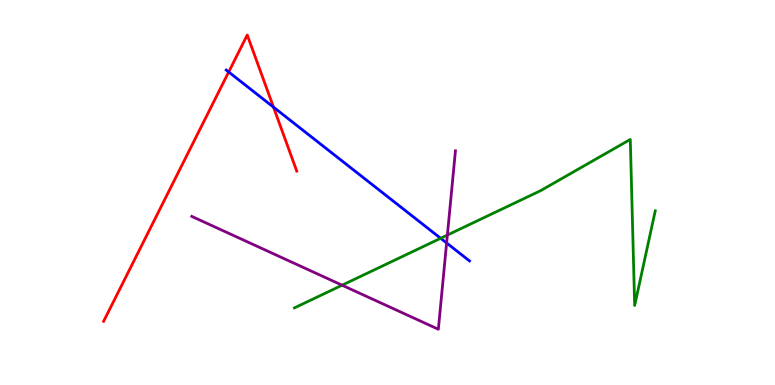[{'lines': ['blue', 'red'], 'intersections': [{'x': 2.95, 'y': 8.13}, {'x': 3.53, 'y': 7.22}]}, {'lines': ['green', 'red'], 'intersections': []}, {'lines': ['purple', 'red'], 'intersections': []}, {'lines': ['blue', 'green'], 'intersections': [{'x': 5.69, 'y': 3.81}]}, {'lines': ['blue', 'purple'], 'intersections': [{'x': 5.76, 'y': 3.69}]}, {'lines': ['green', 'purple'], 'intersections': [{'x': 4.41, 'y': 2.59}, {'x': 5.77, 'y': 3.89}]}]